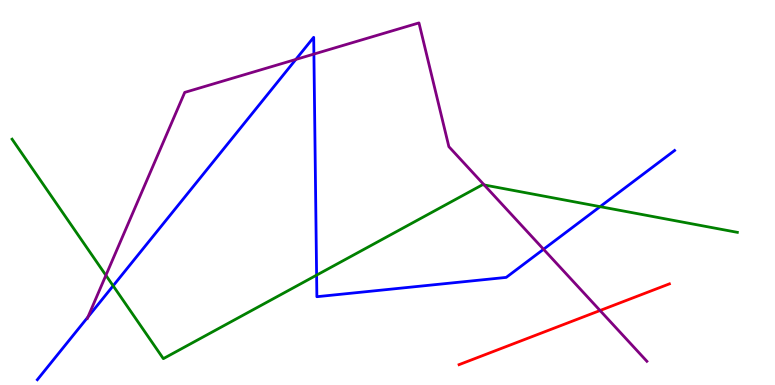[{'lines': ['blue', 'red'], 'intersections': []}, {'lines': ['green', 'red'], 'intersections': []}, {'lines': ['purple', 'red'], 'intersections': [{'x': 7.74, 'y': 1.93}]}, {'lines': ['blue', 'green'], 'intersections': [{'x': 1.46, 'y': 2.58}, {'x': 4.09, 'y': 2.85}, {'x': 7.74, 'y': 4.63}]}, {'lines': ['blue', 'purple'], 'intersections': [{'x': 1.13, 'y': 1.76}, {'x': 3.82, 'y': 8.46}, {'x': 4.05, 'y': 8.6}, {'x': 7.01, 'y': 3.53}]}, {'lines': ['green', 'purple'], 'intersections': [{'x': 1.37, 'y': 2.85}, {'x': 6.25, 'y': 5.2}]}]